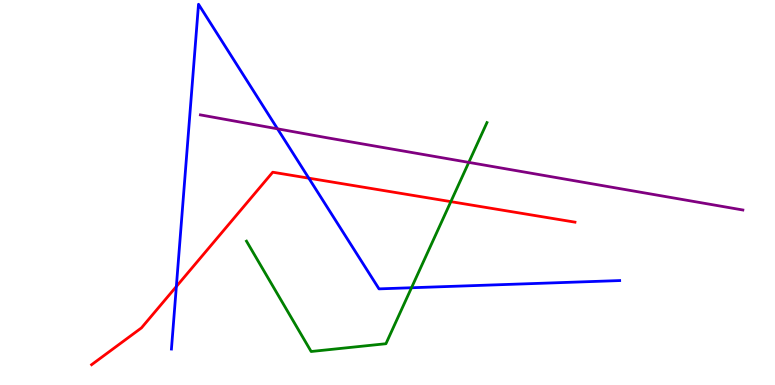[{'lines': ['blue', 'red'], 'intersections': [{'x': 2.28, 'y': 2.56}, {'x': 3.98, 'y': 5.37}]}, {'lines': ['green', 'red'], 'intersections': [{'x': 5.82, 'y': 4.76}]}, {'lines': ['purple', 'red'], 'intersections': []}, {'lines': ['blue', 'green'], 'intersections': [{'x': 5.31, 'y': 2.53}]}, {'lines': ['blue', 'purple'], 'intersections': [{'x': 3.58, 'y': 6.65}]}, {'lines': ['green', 'purple'], 'intersections': [{'x': 6.05, 'y': 5.78}]}]